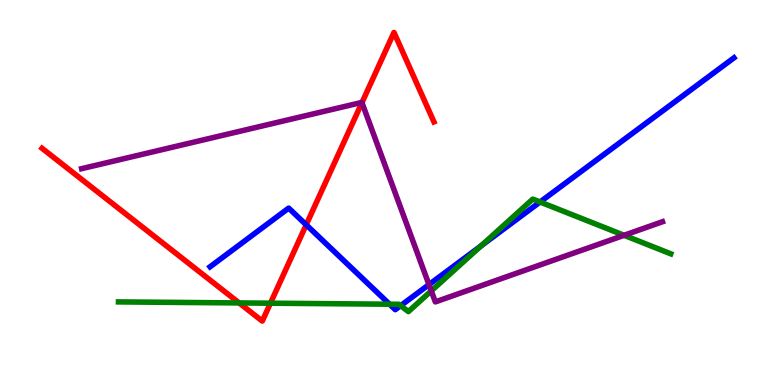[{'lines': ['blue', 'red'], 'intersections': [{'x': 3.95, 'y': 4.16}]}, {'lines': ['green', 'red'], 'intersections': [{'x': 3.09, 'y': 2.13}, {'x': 3.49, 'y': 2.12}]}, {'lines': ['purple', 'red'], 'intersections': [{'x': 4.67, 'y': 7.33}]}, {'lines': ['blue', 'green'], 'intersections': [{'x': 5.03, 'y': 2.1}, {'x': 5.17, 'y': 2.06}, {'x': 6.21, 'y': 3.61}, {'x': 6.97, 'y': 4.75}]}, {'lines': ['blue', 'purple'], 'intersections': [{'x': 5.54, 'y': 2.61}]}, {'lines': ['green', 'purple'], 'intersections': [{'x': 5.56, 'y': 2.44}, {'x': 8.05, 'y': 3.89}]}]